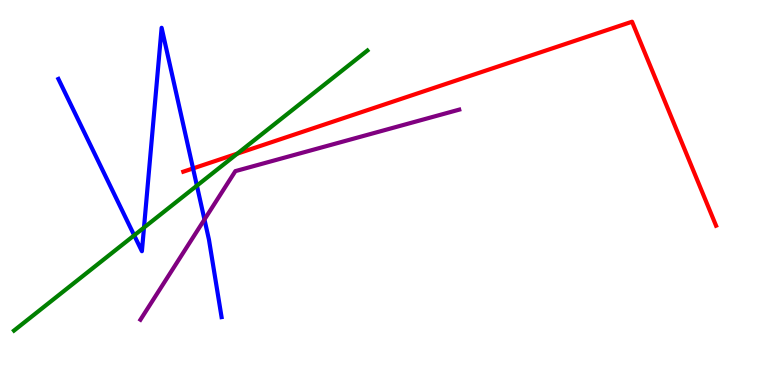[{'lines': ['blue', 'red'], 'intersections': [{'x': 2.49, 'y': 5.63}]}, {'lines': ['green', 'red'], 'intersections': [{'x': 3.06, 'y': 6.01}]}, {'lines': ['purple', 'red'], 'intersections': []}, {'lines': ['blue', 'green'], 'intersections': [{'x': 1.73, 'y': 3.89}, {'x': 1.86, 'y': 4.09}, {'x': 2.54, 'y': 5.18}]}, {'lines': ['blue', 'purple'], 'intersections': [{'x': 2.64, 'y': 4.3}]}, {'lines': ['green', 'purple'], 'intersections': []}]